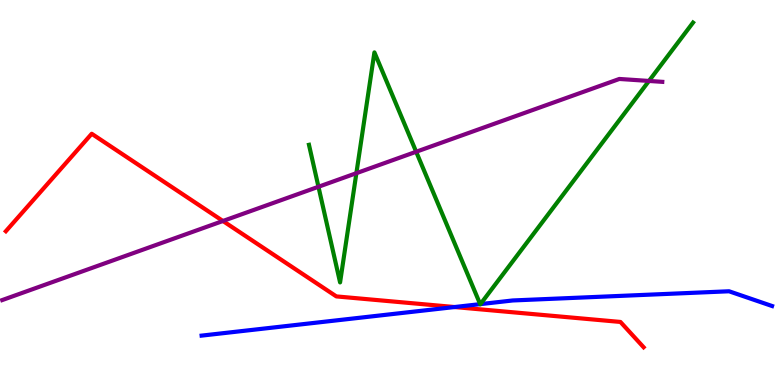[{'lines': ['blue', 'red'], 'intersections': [{'x': 5.87, 'y': 2.03}]}, {'lines': ['green', 'red'], 'intersections': []}, {'lines': ['purple', 'red'], 'intersections': [{'x': 2.88, 'y': 4.26}]}, {'lines': ['blue', 'green'], 'intersections': [{'x': 6.2, 'y': 2.1}, {'x': 6.2, 'y': 2.1}]}, {'lines': ['blue', 'purple'], 'intersections': []}, {'lines': ['green', 'purple'], 'intersections': [{'x': 4.11, 'y': 5.15}, {'x': 4.6, 'y': 5.5}, {'x': 5.37, 'y': 6.06}, {'x': 8.37, 'y': 7.9}]}]